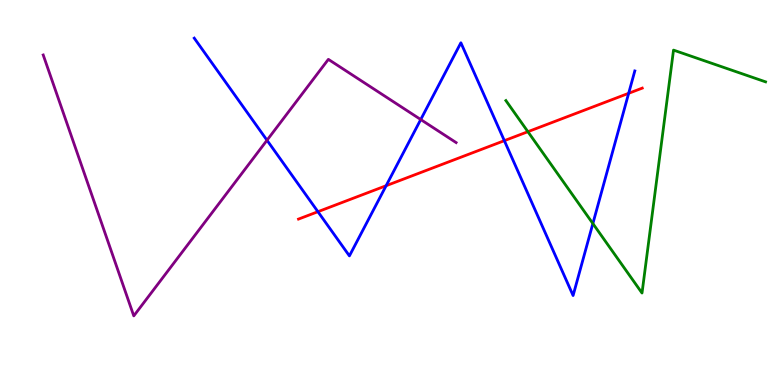[{'lines': ['blue', 'red'], 'intersections': [{'x': 4.1, 'y': 4.5}, {'x': 4.98, 'y': 5.18}, {'x': 6.51, 'y': 6.35}, {'x': 8.11, 'y': 7.58}]}, {'lines': ['green', 'red'], 'intersections': [{'x': 6.81, 'y': 6.58}]}, {'lines': ['purple', 'red'], 'intersections': []}, {'lines': ['blue', 'green'], 'intersections': [{'x': 7.65, 'y': 4.19}]}, {'lines': ['blue', 'purple'], 'intersections': [{'x': 3.45, 'y': 6.36}, {'x': 5.43, 'y': 6.9}]}, {'lines': ['green', 'purple'], 'intersections': []}]